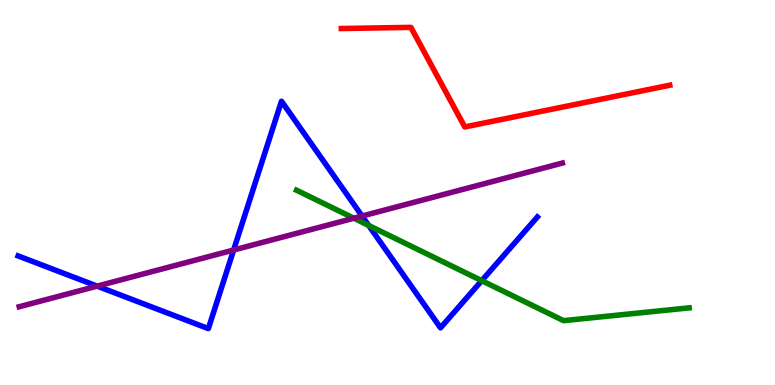[{'lines': ['blue', 'red'], 'intersections': []}, {'lines': ['green', 'red'], 'intersections': []}, {'lines': ['purple', 'red'], 'intersections': []}, {'lines': ['blue', 'green'], 'intersections': [{'x': 4.76, 'y': 4.14}, {'x': 6.22, 'y': 2.71}]}, {'lines': ['blue', 'purple'], 'intersections': [{'x': 1.25, 'y': 2.57}, {'x': 3.01, 'y': 3.51}, {'x': 4.67, 'y': 4.39}]}, {'lines': ['green', 'purple'], 'intersections': [{'x': 4.57, 'y': 4.33}]}]